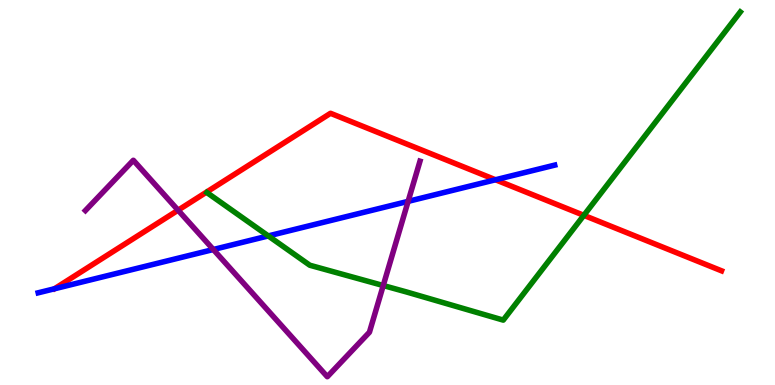[{'lines': ['blue', 'red'], 'intersections': [{'x': 6.39, 'y': 5.33}]}, {'lines': ['green', 'red'], 'intersections': [{'x': 7.53, 'y': 4.41}]}, {'lines': ['purple', 'red'], 'intersections': [{'x': 2.3, 'y': 4.54}]}, {'lines': ['blue', 'green'], 'intersections': [{'x': 3.46, 'y': 3.87}]}, {'lines': ['blue', 'purple'], 'intersections': [{'x': 2.75, 'y': 3.52}, {'x': 5.27, 'y': 4.77}]}, {'lines': ['green', 'purple'], 'intersections': [{'x': 4.95, 'y': 2.58}]}]